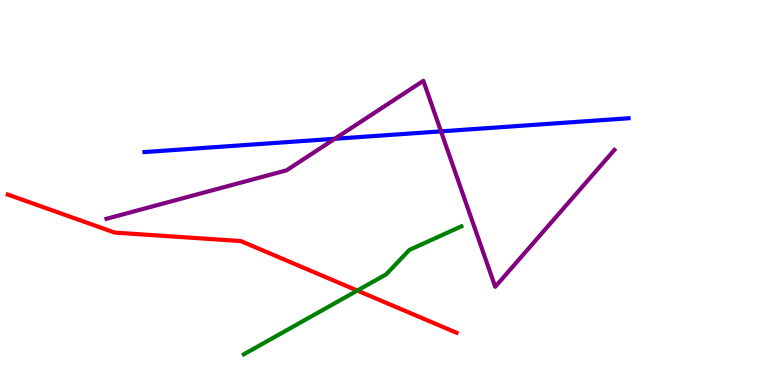[{'lines': ['blue', 'red'], 'intersections': []}, {'lines': ['green', 'red'], 'intersections': [{'x': 4.61, 'y': 2.45}]}, {'lines': ['purple', 'red'], 'intersections': []}, {'lines': ['blue', 'green'], 'intersections': []}, {'lines': ['blue', 'purple'], 'intersections': [{'x': 4.32, 'y': 6.4}, {'x': 5.69, 'y': 6.59}]}, {'lines': ['green', 'purple'], 'intersections': []}]